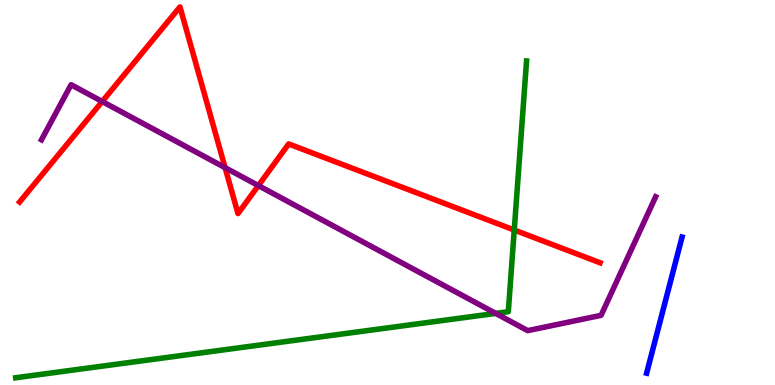[{'lines': ['blue', 'red'], 'intersections': []}, {'lines': ['green', 'red'], 'intersections': [{'x': 6.64, 'y': 4.03}]}, {'lines': ['purple', 'red'], 'intersections': [{'x': 1.32, 'y': 7.36}, {'x': 2.9, 'y': 5.64}, {'x': 3.33, 'y': 5.18}]}, {'lines': ['blue', 'green'], 'intersections': []}, {'lines': ['blue', 'purple'], 'intersections': []}, {'lines': ['green', 'purple'], 'intersections': [{'x': 6.4, 'y': 1.86}]}]